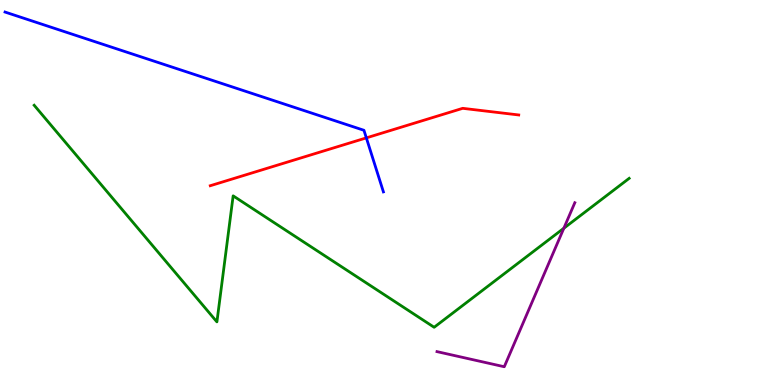[{'lines': ['blue', 'red'], 'intersections': [{'x': 4.73, 'y': 6.42}]}, {'lines': ['green', 'red'], 'intersections': []}, {'lines': ['purple', 'red'], 'intersections': []}, {'lines': ['blue', 'green'], 'intersections': []}, {'lines': ['blue', 'purple'], 'intersections': []}, {'lines': ['green', 'purple'], 'intersections': [{'x': 7.28, 'y': 4.07}]}]